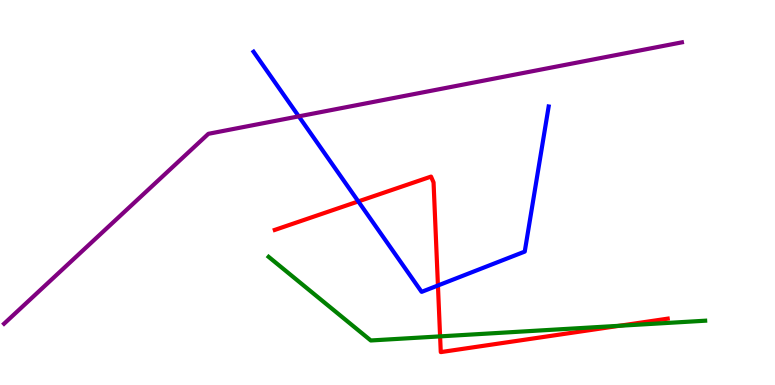[{'lines': ['blue', 'red'], 'intersections': [{'x': 4.62, 'y': 4.77}, {'x': 5.65, 'y': 2.58}]}, {'lines': ['green', 'red'], 'intersections': [{'x': 5.68, 'y': 1.26}, {'x': 7.99, 'y': 1.54}]}, {'lines': ['purple', 'red'], 'intersections': []}, {'lines': ['blue', 'green'], 'intersections': []}, {'lines': ['blue', 'purple'], 'intersections': [{'x': 3.86, 'y': 6.98}]}, {'lines': ['green', 'purple'], 'intersections': []}]